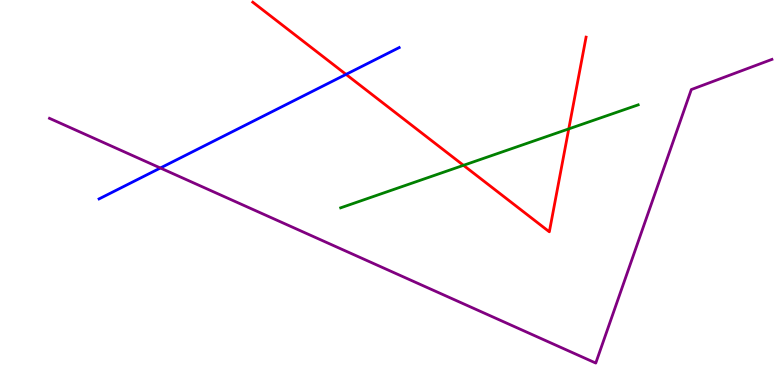[{'lines': ['blue', 'red'], 'intersections': [{'x': 4.46, 'y': 8.07}]}, {'lines': ['green', 'red'], 'intersections': [{'x': 5.98, 'y': 5.71}, {'x': 7.34, 'y': 6.65}]}, {'lines': ['purple', 'red'], 'intersections': []}, {'lines': ['blue', 'green'], 'intersections': []}, {'lines': ['blue', 'purple'], 'intersections': [{'x': 2.07, 'y': 5.64}]}, {'lines': ['green', 'purple'], 'intersections': []}]